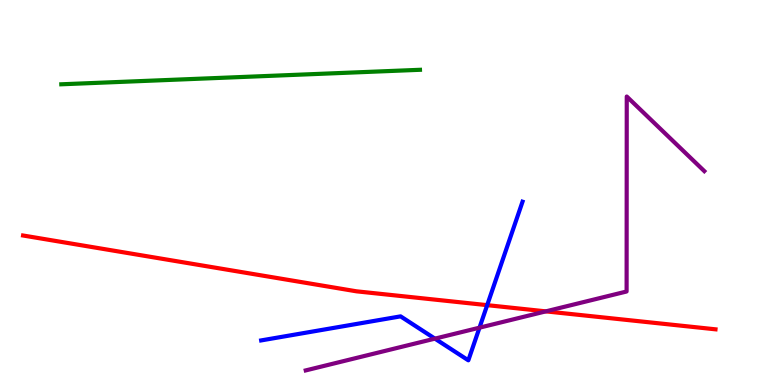[{'lines': ['blue', 'red'], 'intersections': [{'x': 6.29, 'y': 2.07}]}, {'lines': ['green', 'red'], 'intersections': []}, {'lines': ['purple', 'red'], 'intersections': [{'x': 7.04, 'y': 1.91}]}, {'lines': ['blue', 'green'], 'intersections': []}, {'lines': ['blue', 'purple'], 'intersections': [{'x': 5.61, 'y': 1.2}, {'x': 6.19, 'y': 1.49}]}, {'lines': ['green', 'purple'], 'intersections': []}]